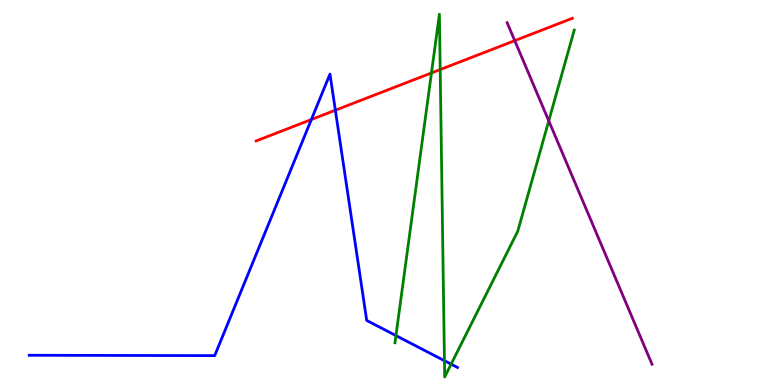[{'lines': ['blue', 'red'], 'intersections': [{'x': 4.02, 'y': 6.9}, {'x': 4.33, 'y': 7.14}]}, {'lines': ['green', 'red'], 'intersections': [{'x': 5.57, 'y': 8.11}, {'x': 5.68, 'y': 8.19}]}, {'lines': ['purple', 'red'], 'intersections': [{'x': 6.64, 'y': 8.94}]}, {'lines': ['blue', 'green'], 'intersections': [{'x': 5.11, 'y': 1.28}, {'x': 5.73, 'y': 0.631}, {'x': 5.82, 'y': 0.541}]}, {'lines': ['blue', 'purple'], 'intersections': []}, {'lines': ['green', 'purple'], 'intersections': [{'x': 7.08, 'y': 6.86}]}]